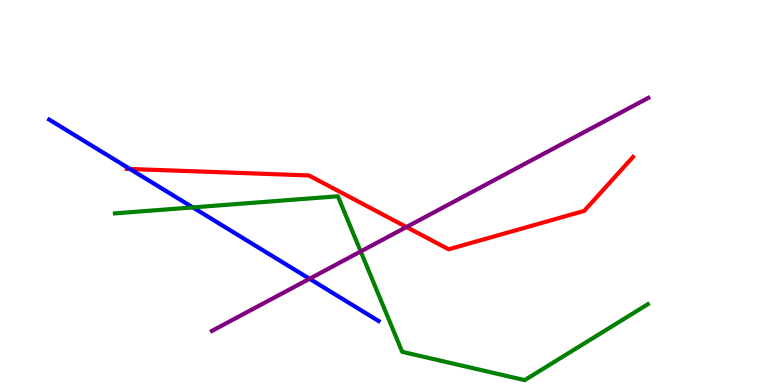[{'lines': ['blue', 'red'], 'intersections': [{'x': 1.68, 'y': 5.61}]}, {'lines': ['green', 'red'], 'intersections': []}, {'lines': ['purple', 'red'], 'intersections': [{'x': 5.24, 'y': 4.1}]}, {'lines': ['blue', 'green'], 'intersections': [{'x': 2.49, 'y': 4.61}]}, {'lines': ['blue', 'purple'], 'intersections': [{'x': 3.99, 'y': 2.76}]}, {'lines': ['green', 'purple'], 'intersections': [{'x': 4.65, 'y': 3.47}]}]